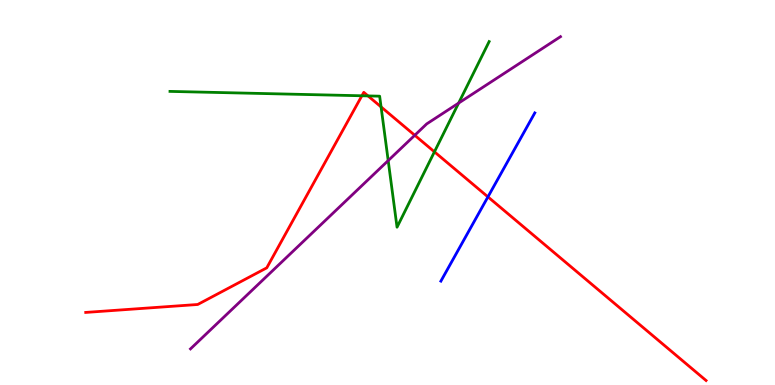[{'lines': ['blue', 'red'], 'intersections': [{'x': 6.3, 'y': 4.89}]}, {'lines': ['green', 'red'], 'intersections': [{'x': 4.67, 'y': 7.51}, {'x': 4.75, 'y': 7.51}, {'x': 4.92, 'y': 7.22}, {'x': 5.61, 'y': 6.06}]}, {'lines': ['purple', 'red'], 'intersections': [{'x': 5.35, 'y': 6.49}]}, {'lines': ['blue', 'green'], 'intersections': []}, {'lines': ['blue', 'purple'], 'intersections': []}, {'lines': ['green', 'purple'], 'intersections': [{'x': 5.01, 'y': 5.83}, {'x': 5.92, 'y': 7.32}]}]